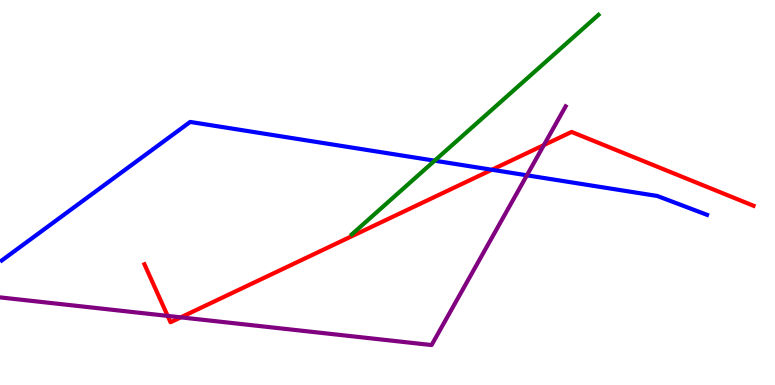[{'lines': ['blue', 'red'], 'intersections': [{'x': 6.35, 'y': 5.59}]}, {'lines': ['green', 'red'], 'intersections': []}, {'lines': ['purple', 'red'], 'intersections': [{'x': 2.16, 'y': 1.79}, {'x': 2.33, 'y': 1.76}, {'x': 7.02, 'y': 6.23}]}, {'lines': ['blue', 'green'], 'intersections': [{'x': 5.61, 'y': 5.83}]}, {'lines': ['blue', 'purple'], 'intersections': [{'x': 6.8, 'y': 5.45}]}, {'lines': ['green', 'purple'], 'intersections': []}]